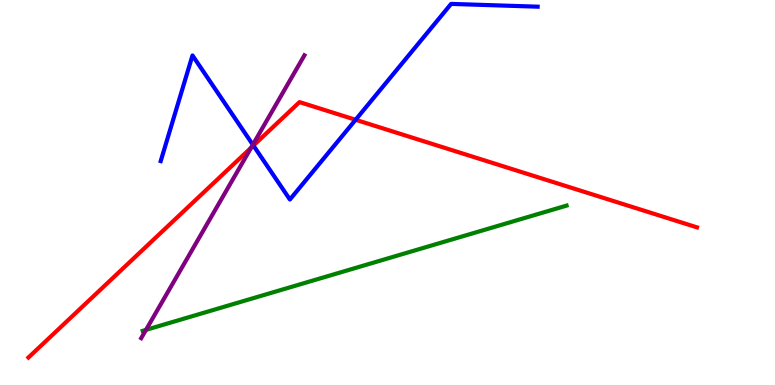[{'lines': ['blue', 'red'], 'intersections': [{'x': 3.27, 'y': 6.22}, {'x': 4.59, 'y': 6.89}]}, {'lines': ['green', 'red'], 'intersections': []}, {'lines': ['purple', 'red'], 'intersections': [{'x': 3.24, 'y': 6.16}]}, {'lines': ['blue', 'green'], 'intersections': []}, {'lines': ['blue', 'purple'], 'intersections': [{'x': 3.26, 'y': 6.24}]}, {'lines': ['green', 'purple'], 'intersections': [{'x': 1.88, 'y': 1.43}]}]